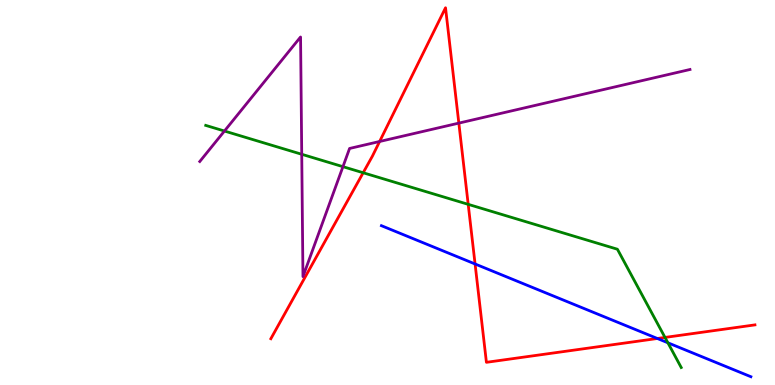[{'lines': ['blue', 'red'], 'intersections': [{'x': 6.13, 'y': 3.14}, {'x': 8.48, 'y': 1.21}]}, {'lines': ['green', 'red'], 'intersections': [{'x': 4.69, 'y': 5.51}, {'x': 6.04, 'y': 4.69}, {'x': 8.58, 'y': 1.24}]}, {'lines': ['purple', 'red'], 'intersections': [{'x': 4.9, 'y': 6.32}, {'x': 5.92, 'y': 6.8}]}, {'lines': ['blue', 'green'], 'intersections': [{'x': 8.62, 'y': 1.1}]}, {'lines': ['blue', 'purple'], 'intersections': []}, {'lines': ['green', 'purple'], 'intersections': [{'x': 2.9, 'y': 6.6}, {'x': 3.89, 'y': 5.99}, {'x': 4.43, 'y': 5.67}]}]